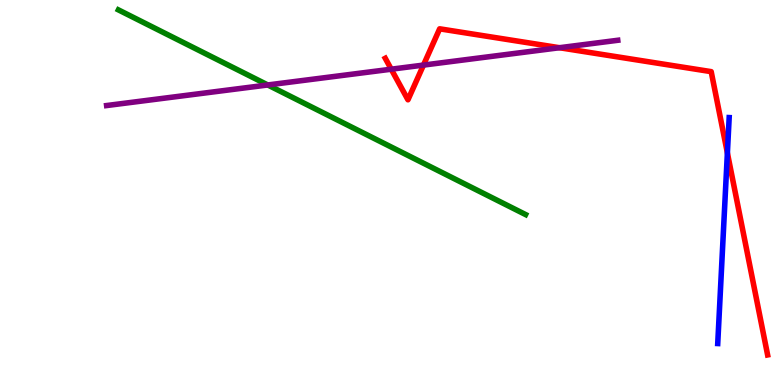[{'lines': ['blue', 'red'], 'intersections': [{'x': 9.39, 'y': 6.03}]}, {'lines': ['green', 'red'], 'intersections': []}, {'lines': ['purple', 'red'], 'intersections': [{'x': 5.05, 'y': 8.2}, {'x': 5.46, 'y': 8.31}, {'x': 7.22, 'y': 8.76}]}, {'lines': ['blue', 'green'], 'intersections': []}, {'lines': ['blue', 'purple'], 'intersections': []}, {'lines': ['green', 'purple'], 'intersections': [{'x': 3.46, 'y': 7.79}]}]